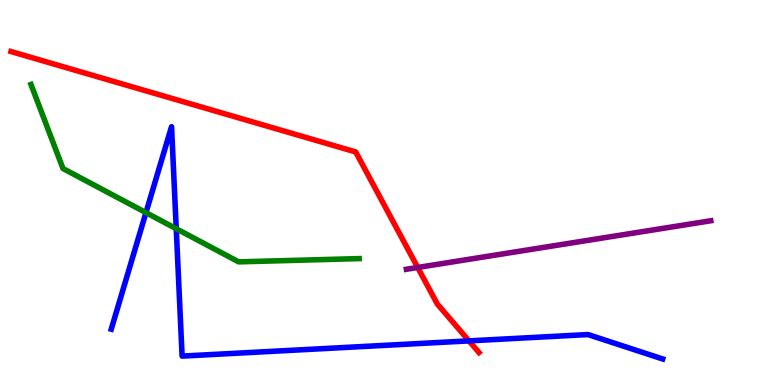[{'lines': ['blue', 'red'], 'intersections': [{'x': 6.05, 'y': 1.15}]}, {'lines': ['green', 'red'], 'intersections': []}, {'lines': ['purple', 'red'], 'intersections': [{'x': 5.39, 'y': 3.05}]}, {'lines': ['blue', 'green'], 'intersections': [{'x': 1.88, 'y': 4.48}, {'x': 2.27, 'y': 4.06}]}, {'lines': ['blue', 'purple'], 'intersections': []}, {'lines': ['green', 'purple'], 'intersections': []}]